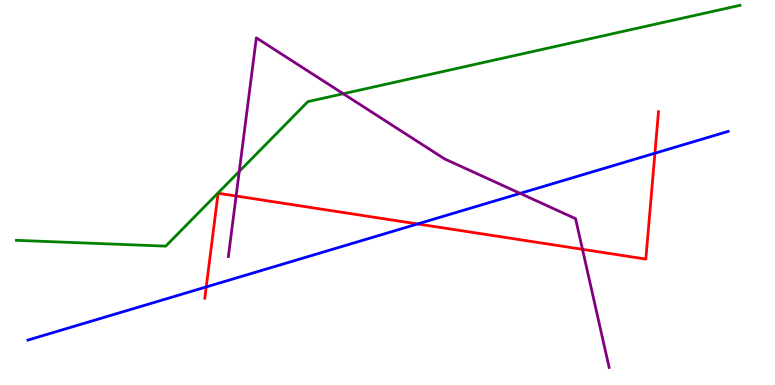[{'lines': ['blue', 'red'], 'intersections': [{'x': 2.66, 'y': 2.55}, {'x': 5.39, 'y': 4.18}, {'x': 8.45, 'y': 6.02}]}, {'lines': ['green', 'red'], 'intersections': []}, {'lines': ['purple', 'red'], 'intersections': [{'x': 3.05, 'y': 4.91}, {'x': 7.52, 'y': 3.52}]}, {'lines': ['blue', 'green'], 'intersections': []}, {'lines': ['blue', 'purple'], 'intersections': [{'x': 6.71, 'y': 4.98}]}, {'lines': ['green', 'purple'], 'intersections': [{'x': 3.09, 'y': 5.55}, {'x': 4.43, 'y': 7.57}]}]